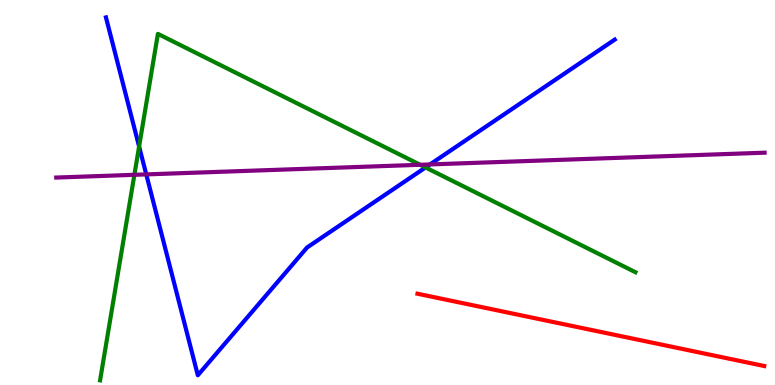[{'lines': ['blue', 'red'], 'intersections': []}, {'lines': ['green', 'red'], 'intersections': []}, {'lines': ['purple', 'red'], 'intersections': []}, {'lines': ['blue', 'green'], 'intersections': [{'x': 1.79, 'y': 6.19}, {'x': 5.49, 'y': 5.65}]}, {'lines': ['blue', 'purple'], 'intersections': [{'x': 1.89, 'y': 5.47}, {'x': 5.55, 'y': 5.73}]}, {'lines': ['green', 'purple'], 'intersections': [{'x': 1.73, 'y': 5.46}, {'x': 5.42, 'y': 5.72}]}]